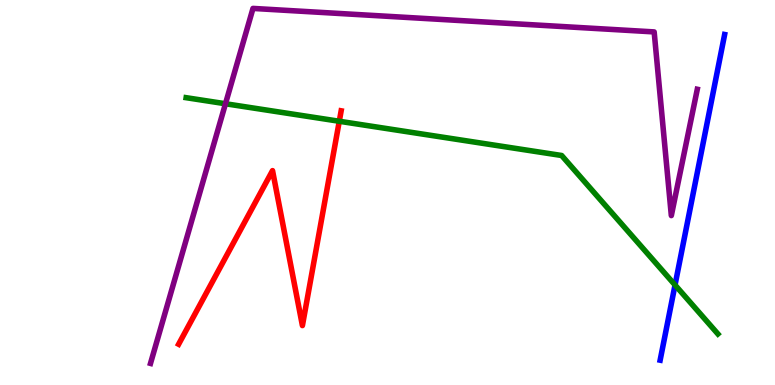[{'lines': ['blue', 'red'], 'intersections': []}, {'lines': ['green', 'red'], 'intersections': [{'x': 4.38, 'y': 6.85}]}, {'lines': ['purple', 'red'], 'intersections': []}, {'lines': ['blue', 'green'], 'intersections': [{'x': 8.71, 'y': 2.6}]}, {'lines': ['blue', 'purple'], 'intersections': []}, {'lines': ['green', 'purple'], 'intersections': [{'x': 2.91, 'y': 7.31}]}]